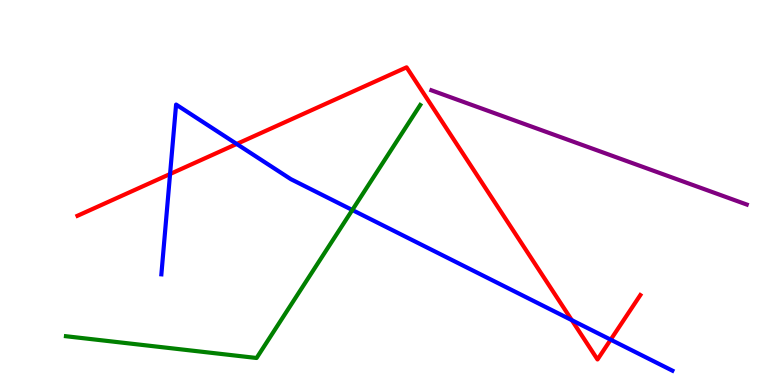[{'lines': ['blue', 'red'], 'intersections': [{'x': 2.19, 'y': 5.48}, {'x': 3.05, 'y': 6.26}, {'x': 7.38, 'y': 1.68}, {'x': 7.88, 'y': 1.18}]}, {'lines': ['green', 'red'], 'intersections': []}, {'lines': ['purple', 'red'], 'intersections': []}, {'lines': ['blue', 'green'], 'intersections': [{'x': 4.55, 'y': 4.55}]}, {'lines': ['blue', 'purple'], 'intersections': []}, {'lines': ['green', 'purple'], 'intersections': []}]